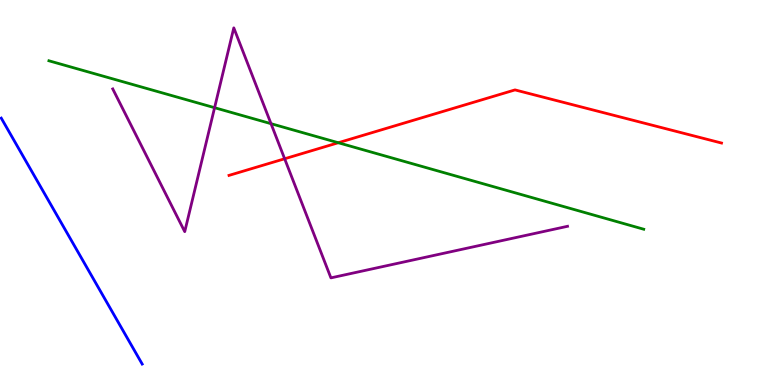[{'lines': ['blue', 'red'], 'intersections': []}, {'lines': ['green', 'red'], 'intersections': [{'x': 4.37, 'y': 6.29}]}, {'lines': ['purple', 'red'], 'intersections': [{'x': 3.67, 'y': 5.88}]}, {'lines': ['blue', 'green'], 'intersections': []}, {'lines': ['blue', 'purple'], 'intersections': []}, {'lines': ['green', 'purple'], 'intersections': [{'x': 2.77, 'y': 7.2}, {'x': 3.5, 'y': 6.79}]}]